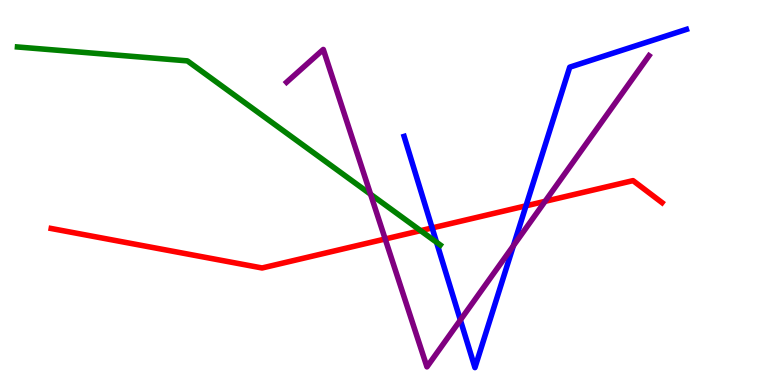[{'lines': ['blue', 'red'], 'intersections': [{'x': 5.58, 'y': 4.08}, {'x': 6.79, 'y': 4.65}]}, {'lines': ['green', 'red'], 'intersections': [{'x': 5.43, 'y': 4.01}]}, {'lines': ['purple', 'red'], 'intersections': [{'x': 4.97, 'y': 3.79}, {'x': 7.03, 'y': 4.77}]}, {'lines': ['blue', 'green'], 'intersections': [{'x': 5.63, 'y': 3.71}]}, {'lines': ['blue', 'purple'], 'intersections': [{'x': 5.94, 'y': 1.69}, {'x': 6.62, 'y': 3.62}]}, {'lines': ['green', 'purple'], 'intersections': [{'x': 4.78, 'y': 4.95}]}]